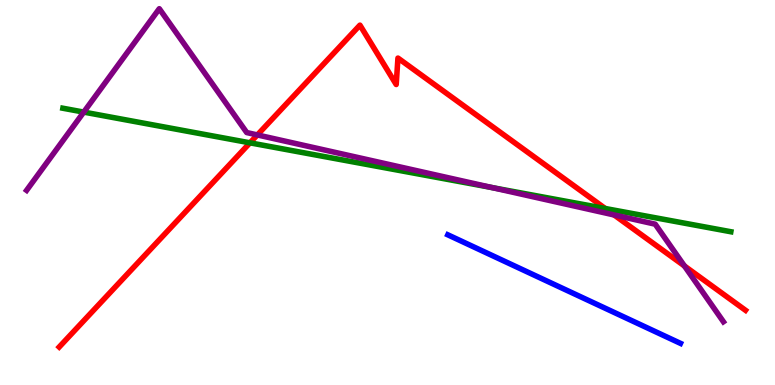[{'lines': ['blue', 'red'], 'intersections': []}, {'lines': ['green', 'red'], 'intersections': [{'x': 3.23, 'y': 6.29}, {'x': 7.81, 'y': 4.58}]}, {'lines': ['purple', 'red'], 'intersections': [{'x': 3.32, 'y': 6.5}, {'x': 7.92, 'y': 4.42}, {'x': 8.83, 'y': 3.09}]}, {'lines': ['blue', 'green'], 'intersections': []}, {'lines': ['blue', 'purple'], 'intersections': []}, {'lines': ['green', 'purple'], 'intersections': [{'x': 1.08, 'y': 7.09}, {'x': 6.35, 'y': 5.13}]}]